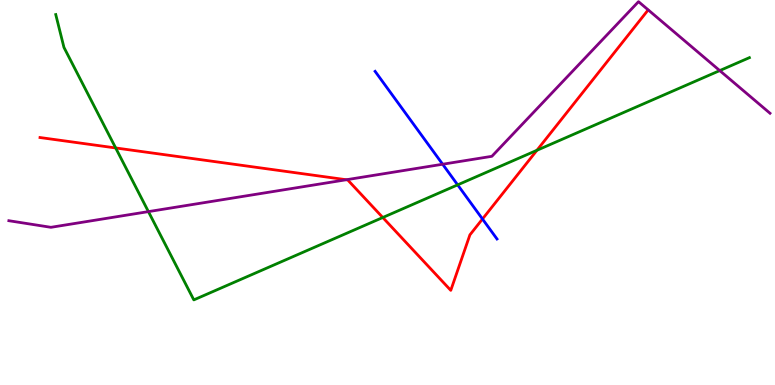[{'lines': ['blue', 'red'], 'intersections': [{'x': 6.23, 'y': 4.31}]}, {'lines': ['green', 'red'], 'intersections': [{'x': 1.49, 'y': 6.16}, {'x': 4.94, 'y': 4.35}, {'x': 6.93, 'y': 6.1}]}, {'lines': ['purple', 'red'], 'intersections': [{'x': 4.47, 'y': 5.33}]}, {'lines': ['blue', 'green'], 'intersections': [{'x': 5.91, 'y': 5.2}]}, {'lines': ['blue', 'purple'], 'intersections': [{'x': 5.71, 'y': 5.73}]}, {'lines': ['green', 'purple'], 'intersections': [{'x': 1.91, 'y': 4.5}, {'x': 9.29, 'y': 8.17}]}]